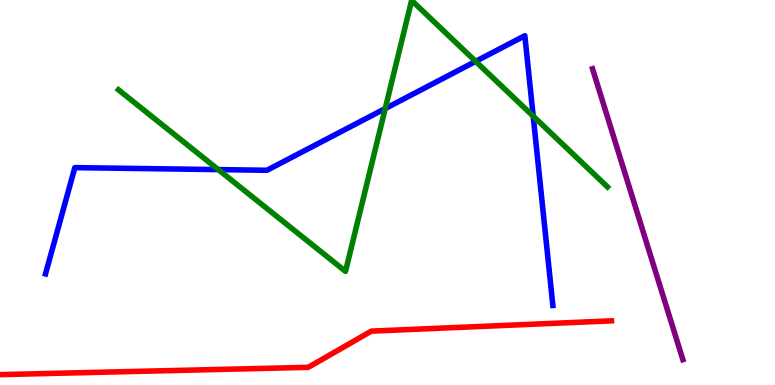[{'lines': ['blue', 'red'], 'intersections': []}, {'lines': ['green', 'red'], 'intersections': []}, {'lines': ['purple', 'red'], 'intersections': []}, {'lines': ['blue', 'green'], 'intersections': [{'x': 2.82, 'y': 5.59}, {'x': 4.97, 'y': 7.18}, {'x': 6.14, 'y': 8.41}, {'x': 6.88, 'y': 6.98}]}, {'lines': ['blue', 'purple'], 'intersections': []}, {'lines': ['green', 'purple'], 'intersections': []}]